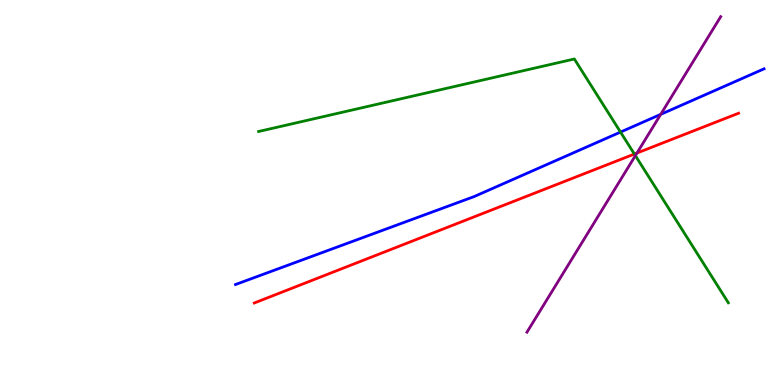[{'lines': ['blue', 'red'], 'intersections': []}, {'lines': ['green', 'red'], 'intersections': [{'x': 8.19, 'y': 6.0}]}, {'lines': ['purple', 'red'], 'intersections': [{'x': 8.22, 'y': 6.02}]}, {'lines': ['blue', 'green'], 'intersections': [{'x': 8.01, 'y': 6.57}]}, {'lines': ['blue', 'purple'], 'intersections': [{'x': 8.53, 'y': 7.03}]}, {'lines': ['green', 'purple'], 'intersections': [{'x': 8.2, 'y': 5.96}]}]